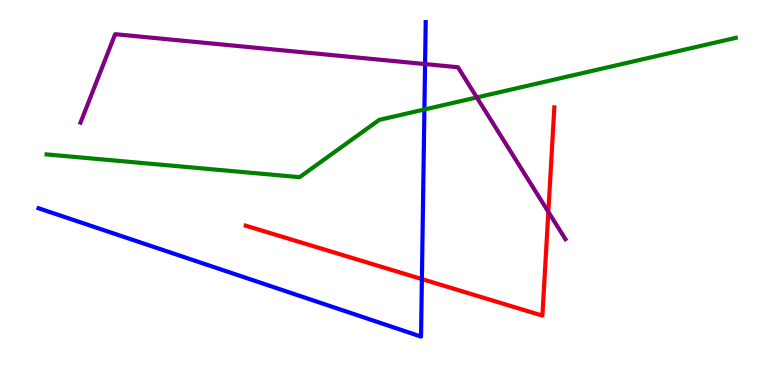[{'lines': ['blue', 'red'], 'intersections': [{'x': 5.44, 'y': 2.75}]}, {'lines': ['green', 'red'], 'intersections': []}, {'lines': ['purple', 'red'], 'intersections': [{'x': 7.08, 'y': 4.5}]}, {'lines': ['blue', 'green'], 'intersections': [{'x': 5.48, 'y': 7.16}]}, {'lines': ['blue', 'purple'], 'intersections': [{'x': 5.48, 'y': 8.34}]}, {'lines': ['green', 'purple'], 'intersections': [{'x': 6.15, 'y': 7.47}]}]